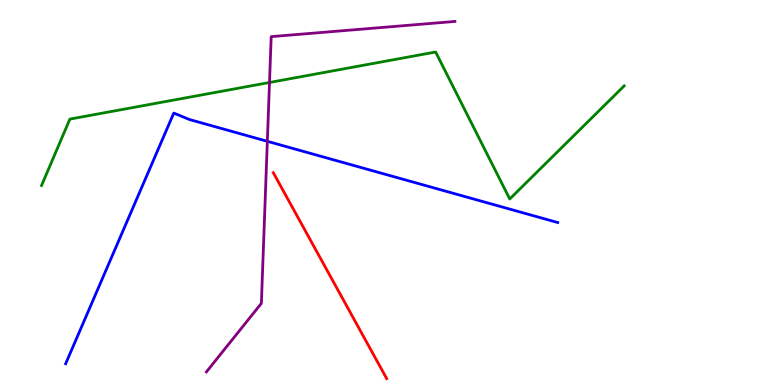[{'lines': ['blue', 'red'], 'intersections': []}, {'lines': ['green', 'red'], 'intersections': []}, {'lines': ['purple', 'red'], 'intersections': []}, {'lines': ['blue', 'green'], 'intersections': []}, {'lines': ['blue', 'purple'], 'intersections': [{'x': 3.45, 'y': 6.33}]}, {'lines': ['green', 'purple'], 'intersections': [{'x': 3.48, 'y': 7.86}]}]